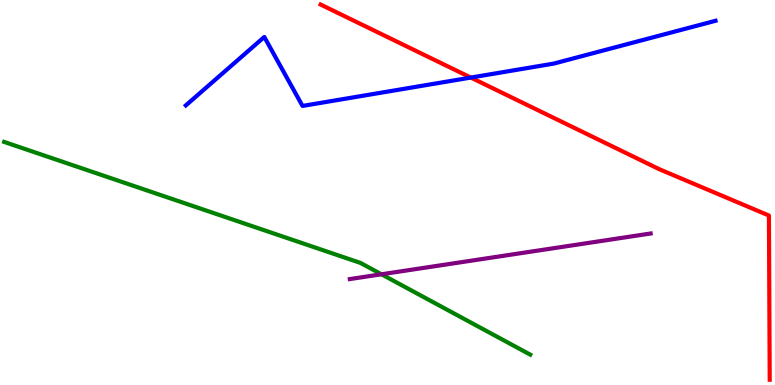[{'lines': ['blue', 'red'], 'intersections': [{'x': 6.08, 'y': 7.99}]}, {'lines': ['green', 'red'], 'intersections': []}, {'lines': ['purple', 'red'], 'intersections': []}, {'lines': ['blue', 'green'], 'intersections': []}, {'lines': ['blue', 'purple'], 'intersections': []}, {'lines': ['green', 'purple'], 'intersections': [{'x': 4.92, 'y': 2.88}]}]